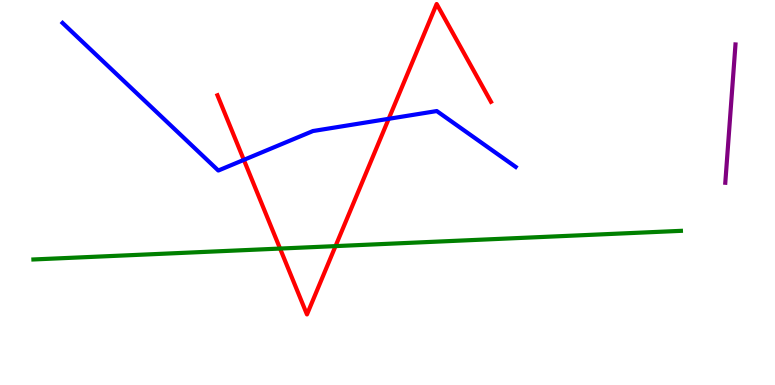[{'lines': ['blue', 'red'], 'intersections': [{'x': 3.15, 'y': 5.85}, {'x': 5.02, 'y': 6.91}]}, {'lines': ['green', 'red'], 'intersections': [{'x': 3.61, 'y': 3.54}, {'x': 4.33, 'y': 3.61}]}, {'lines': ['purple', 'red'], 'intersections': []}, {'lines': ['blue', 'green'], 'intersections': []}, {'lines': ['blue', 'purple'], 'intersections': []}, {'lines': ['green', 'purple'], 'intersections': []}]